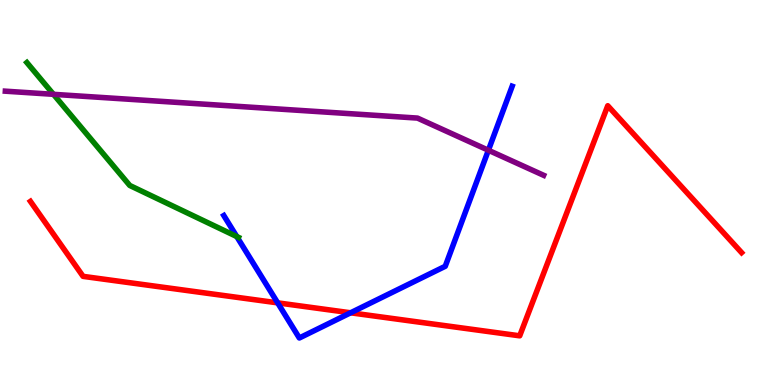[{'lines': ['blue', 'red'], 'intersections': [{'x': 3.58, 'y': 2.13}, {'x': 4.52, 'y': 1.88}]}, {'lines': ['green', 'red'], 'intersections': []}, {'lines': ['purple', 'red'], 'intersections': []}, {'lines': ['blue', 'green'], 'intersections': [{'x': 3.05, 'y': 3.86}]}, {'lines': ['blue', 'purple'], 'intersections': [{'x': 6.3, 'y': 6.1}]}, {'lines': ['green', 'purple'], 'intersections': [{'x': 0.69, 'y': 7.55}]}]